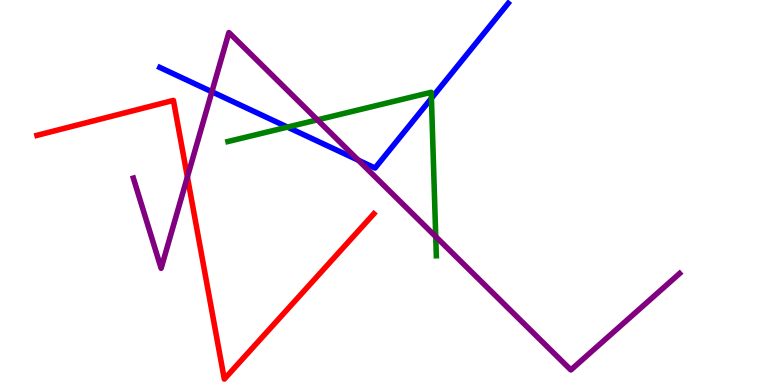[{'lines': ['blue', 'red'], 'intersections': []}, {'lines': ['green', 'red'], 'intersections': []}, {'lines': ['purple', 'red'], 'intersections': [{'x': 2.42, 'y': 5.4}]}, {'lines': ['blue', 'green'], 'intersections': [{'x': 3.71, 'y': 6.7}, {'x': 5.57, 'y': 7.45}]}, {'lines': ['blue', 'purple'], 'intersections': [{'x': 2.73, 'y': 7.62}, {'x': 4.62, 'y': 5.84}]}, {'lines': ['green', 'purple'], 'intersections': [{'x': 4.1, 'y': 6.89}, {'x': 5.62, 'y': 3.85}]}]